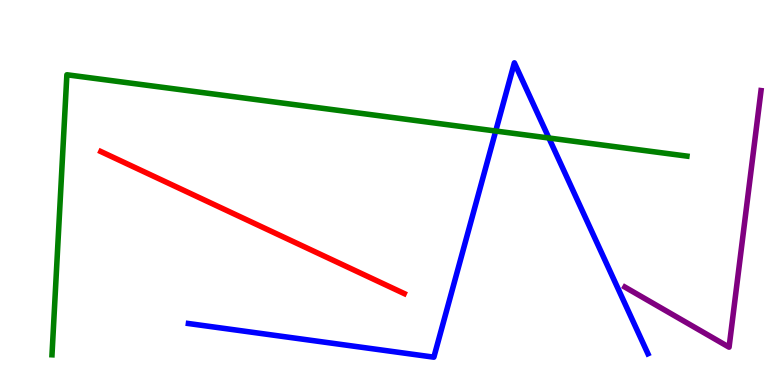[{'lines': ['blue', 'red'], 'intersections': []}, {'lines': ['green', 'red'], 'intersections': []}, {'lines': ['purple', 'red'], 'intersections': []}, {'lines': ['blue', 'green'], 'intersections': [{'x': 6.4, 'y': 6.6}, {'x': 7.08, 'y': 6.42}]}, {'lines': ['blue', 'purple'], 'intersections': []}, {'lines': ['green', 'purple'], 'intersections': []}]